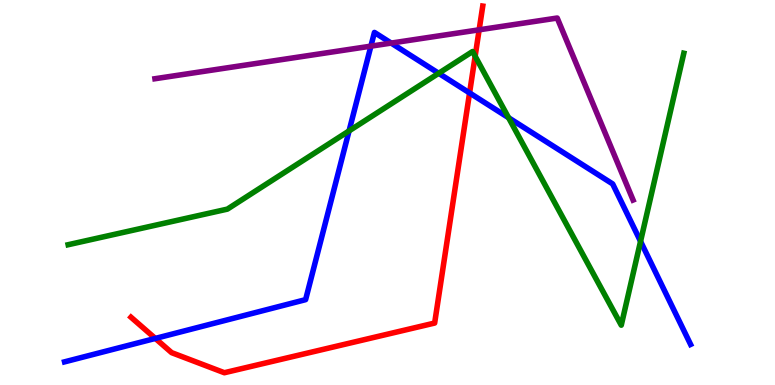[{'lines': ['blue', 'red'], 'intersections': [{'x': 2.0, 'y': 1.21}, {'x': 6.06, 'y': 7.59}]}, {'lines': ['green', 'red'], 'intersections': [{'x': 6.13, 'y': 8.54}]}, {'lines': ['purple', 'red'], 'intersections': [{'x': 6.18, 'y': 9.23}]}, {'lines': ['blue', 'green'], 'intersections': [{'x': 4.5, 'y': 6.6}, {'x': 5.66, 'y': 8.1}, {'x': 6.56, 'y': 6.94}, {'x': 8.27, 'y': 3.73}]}, {'lines': ['blue', 'purple'], 'intersections': [{'x': 4.79, 'y': 8.8}, {'x': 5.05, 'y': 8.88}]}, {'lines': ['green', 'purple'], 'intersections': []}]